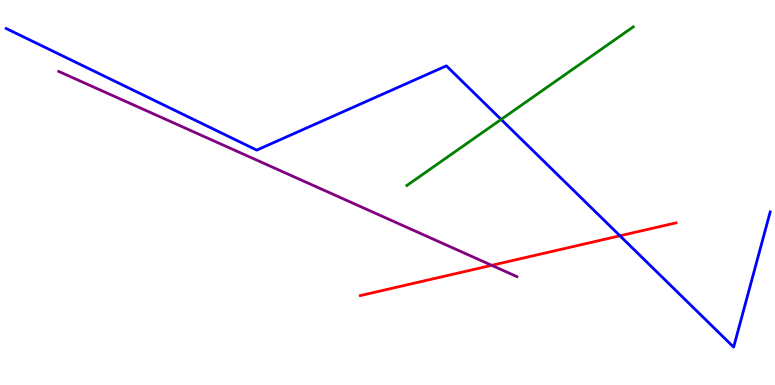[{'lines': ['blue', 'red'], 'intersections': [{'x': 8.0, 'y': 3.88}]}, {'lines': ['green', 'red'], 'intersections': []}, {'lines': ['purple', 'red'], 'intersections': [{'x': 6.34, 'y': 3.11}]}, {'lines': ['blue', 'green'], 'intersections': [{'x': 6.47, 'y': 6.9}]}, {'lines': ['blue', 'purple'], 'intersections': []}, {'lines': ['green', 'purple'], 'intersections': []}]